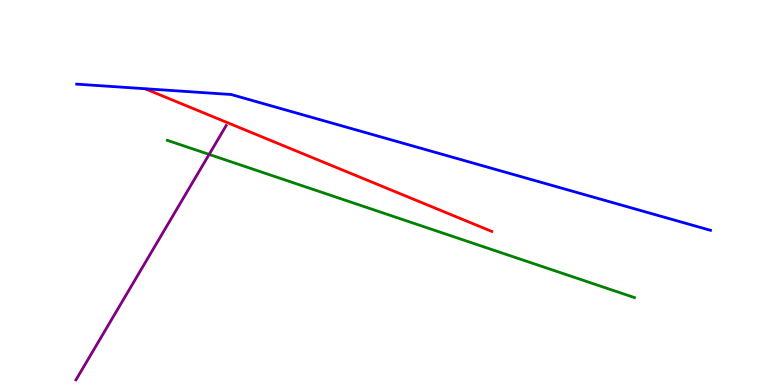[{'lines': ['blue', 'red'], 'intersections': []}, {'lines': ['green', 'red'], 'intersections': []}, {'lines': ['purple', 'red'], 'intersections': []}, {'lines': ['blue', 'green'], 'intersections': []}, {'lines': ['blue', 'purple'], 'intersections': []}, {'lines': ['green', 'purple'], 'intersections': [{'x': 2.7, 'y': 5.99}]}]